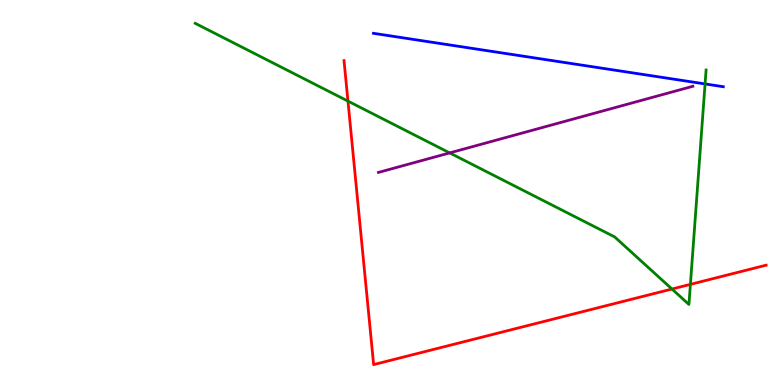[{'lines': ['blue', 'red'], 'intersections': []}, {'lines': ['green', 'red'], 'intersections': [{'x': 4.49, 'y': 7.37}, {'x': 8.67, 'y': 2.49}, {'x': 8.91, 'y': 2.61}]}, {'lines': ['purple', 'red'], 'intersections': []}, {'lines': ['blue', 'green'], 'intersections': [{'x': 9.1, 'y': 7.82}]}, {'lines': ['blue', 'purple'], 'intersections': []}, {'lines': ['green', 'purple'], 'intersections': [{'x': 5.8, 'y': 6.03}]}]